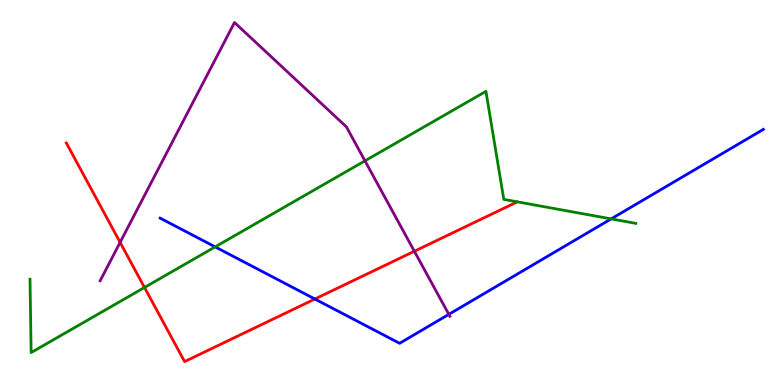[{'lines': ['blue', 'red'], 'intersections': [{'x': 4.06, 'y': 2.23}]}, {'lines': ['green', 'red'], 'intersections': [{'x': 1.86, 'y': 2.53}]}, {'lines': ['purple', 'red'], 'intersections': [{'x': 1.55, 'y': 3.7}, {'x': 5.35, 'y': 3.47}]}, {'lines': ['blue', 'green'], 'intersections': [{'x': 2.78, 'y': 3.59}, {'x': 7.89, 'y': 4.31}]}, {'lines': ['blue', 'purple'], 'intersections': [{'x': 5.79, 'y': 1.83}]}, {'lines': ['green', 'purple'], 'intersections': [{'x': 4.71, 'y': 5.82}]}]